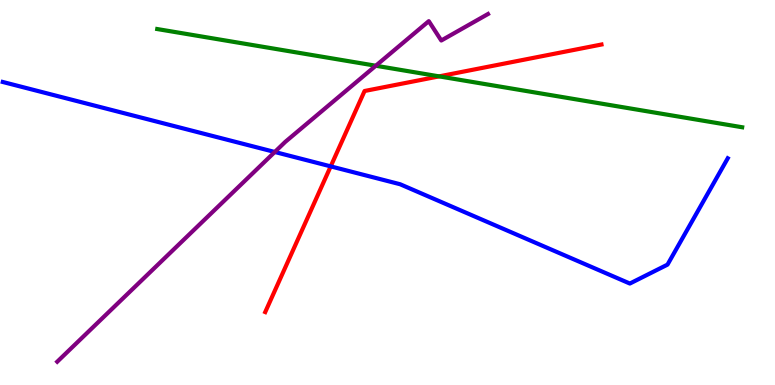[{'lines': ['blue', 'red'], 'intersections': [{'x': 4.27, 'y': 5.68}]}, {'lines': ['green', 'red'], 'intersections': [{'x': 5.67, 'y': 8.02}]}, {'lines': ['purple', 'red'], 'intersections': []}, {'lines': ['blue', 'green'], 'intersections': []}, {'lines': ['blue', 'purple'], 'intersections': [{'x': 3.55, 'y': 6.05}]}, {'lines': ['green', 'purple'], 'intersections': [{'x': 4.85, 'y': 8.29}]}]